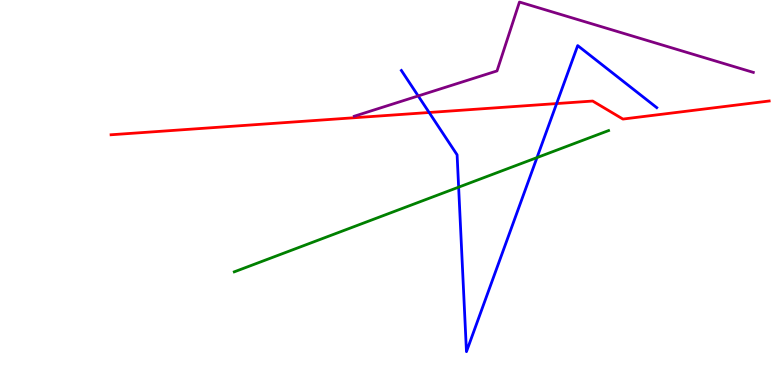[{'lines': ['blue', 'red'], 'intersections': [{'x': 5.54, 'y': 7.08}, {'x': 7.18, 'y': 7.31}]}, {'lines': ['green', 'red'], 'intersections': []}, {'lines': ['purple', 'red'], 'intersections': []}, {'lines': ['blue', 'green'], 'intersections': [{'x': 5.92, 'y': 5.14}, {'x': 6.93, 'y': 5.91}]}, {'lines': ['blue', 'purple'], 'intersections': [{'x': 5.4, 'y': 7.51}]}, {'lines': ['green', 'purple'], 'intersections': []}]